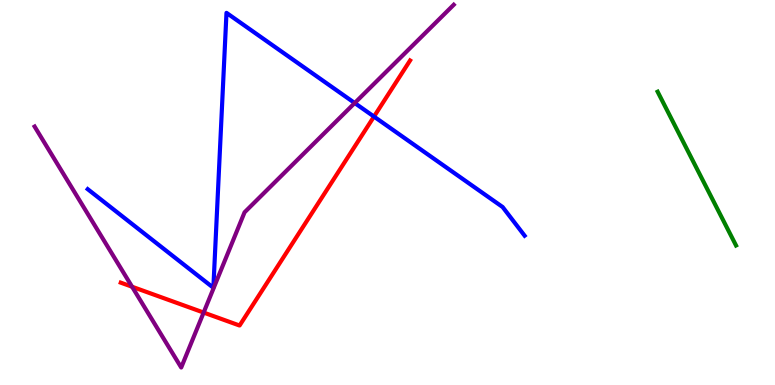[{'lines': ['blue', 'red'], 'intersections': [{'x': 4.83, 'y': 6.97}]}, {'lines': ['green', 'red'], 'intersections': []}, {'lines': ['purple', 'red'], 'intersections': [{'x': 1.7, 'y': 2.55}, {'x': 2.63, 'y': 1.88}]}, {'lines': ['blue', 'green'], 'intersections': []}, {'lines': ['blue', 'purple'], 'intersections': [{'x': 4.58, 'y': 7.32}]}, {'lines': ['green', 'purple'], 'intersections': []}]